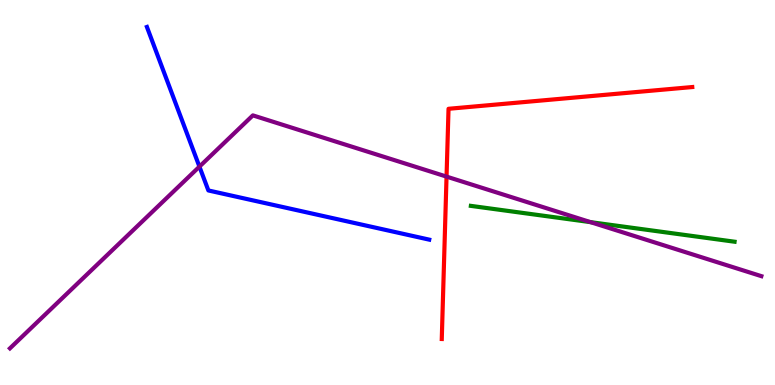[{'lines': ['blue', 'red'], 'intersections': []}, {'lines': ['green', 'red'], 'intersections': []}, {'lines': ['purple', 'red'], 'intersections': [{'x': 5.76, 'y': 5.41}]}, {'lines': ['blue', 'green'], 'intersections': []}, {'lines': ['blue', 'purple'], 'intersections': [{'x': 2.57, 'y': 5.67}]}, {'lines': ['green', 'purple'], 'intersections': [{'x': 7.62, 'y': 4.23}]}]